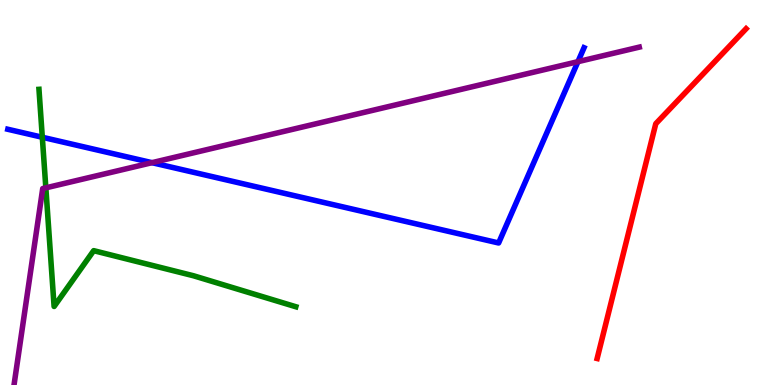[{'lines': ['blue', 'red'], 'intersections': []}, {'lines': ['green', 'red'], 'intersections': []}, {'lines': ['purple', 'red'], 'intersections': []}, {'lines': ['blue', 'green'], 'intersections': [{'x': 0.546, 'y': 6.43}]}, {'lines': ['blue', 'purple'], 'intersections': [{'x': 1.96, 'y': 5.77}, {'x': 7.46, 'y': 8.4}]}, {'lines': ['green', 'purple'], 'intersections': [{'x': 0.591, 'y': 5.12}]}]